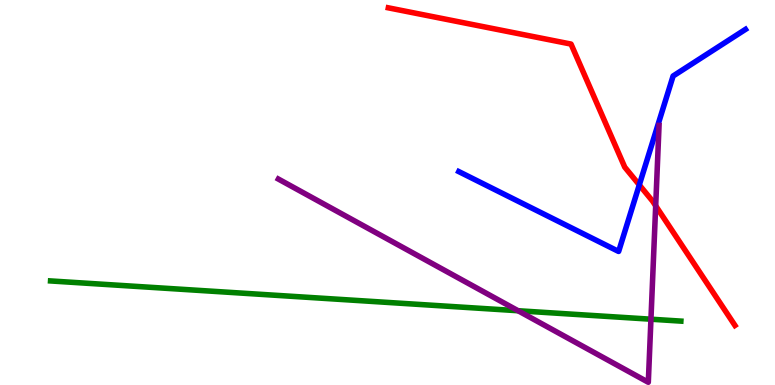[{'lines': ['blue', 'red'], 'intersections': [{'x': 8.25, 'y': 5.2}]}, {'lines': ['green', 'red'], 'intersections': []}, {'lines': ['purple', 'red'], 'intersections': [{'x': 8.46, 'y': 4.65}]}, {'lines': ['blue', 'green'], 'intersections': []}, {'lines': ['blue', 'purple'], 'intersections': []}, {'lines': ['green', 'purple'], 'intersections': [{'x': 6.68, 'y': 1.93}, {'x': 8.4, 'y': 1.71}]}]